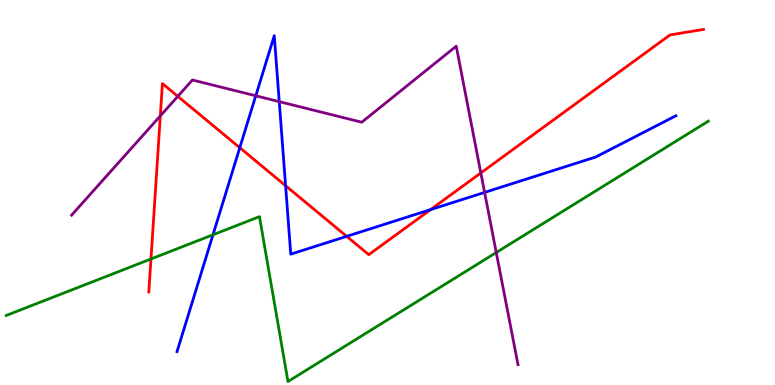[{'lines': ['blue', 'red'], 'intersections': [{'x': 3.09, 'y': 6.16}, {'x': 3.69, 'y': 5.18}, {'x': 4.47, 'y': 3.86}, {'x': 5.56, 'y': 4.55}]}, {'lines': ['green', 'red'], 'intersections': [{'x': 1.95, 'y': 3.27}]}, {'lines': ['purple', 'red'], 'intersections': [{'x': 2.07, 'y': 6.99}, {'x': 2.29, 'y': 7.5}, {'x': 6.2, 'y': 5.51}]}, {'lines': ['blue', 'green'], 'intersections': [{'x': 2.75, 'y': 3.9}]}, {'lines': ['blue', 'purple'], 'intersections': [{'x': 3.3, 'y': 7.51}, {'x': 3.6, 'y': 7.36}, {'x': 6.25, 'y': 5.0}]}, {'lines': ['green', 'purple'], 'intersections': [{'x': 6.4, 'y': 3.44}]}]